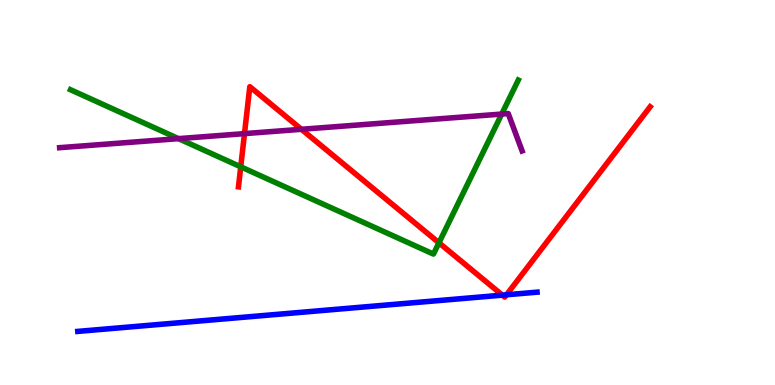[{'lines': ['blue', 'red'], 'intersections': [{'x': 6.48, 'y': 2.33}, {'x': 6.54, 'y': 2.34}]}, {'lines': ['green', 'red'], 'intersections': [{'x': 3.11, 'y': 5.67}, {'x': 5.66, 'y': 3.69}]}, {'lines': ['purple', 'red'], 'intersections': [{'x': 3.15, 'y': 6.53}, {'x': 3.89, 'y': 6.64}]}, {'lines': ['blue', 'green'], 'intersections': []}, {'lines': ['blue', 'purple'], 'intersections': []}, {'lines': ['green', 'purple'], 'intersections': [{'x': 2.3, 'y': 6.4}, {'x': 6.47, 'y': 7.04}]}]